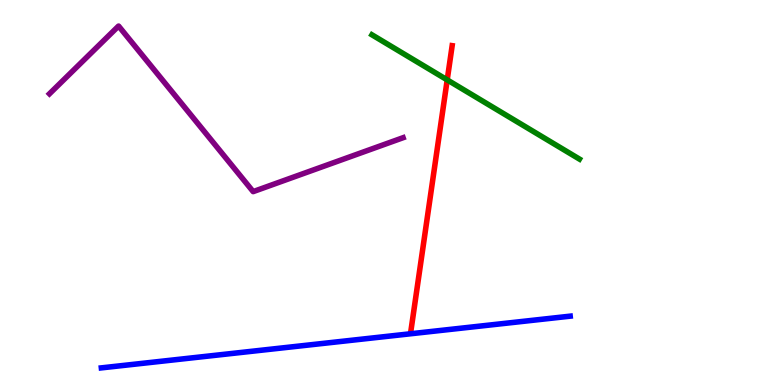[{'lines': ['blue', 'red'], 'intersections': []}, {'lines': ['green', 'red'], 'intersections': [{'x': 5.77, 'y': 7.93}]}, {'lines': ['purple', 'red'], 'intersections': []}, {'lines': ['blue', 'green'], 'intersections': []}, {'lines': ['blue', 'purple'], 'intersections': []}, {'lines': ['green', 'purple'], 'intersections': []}]